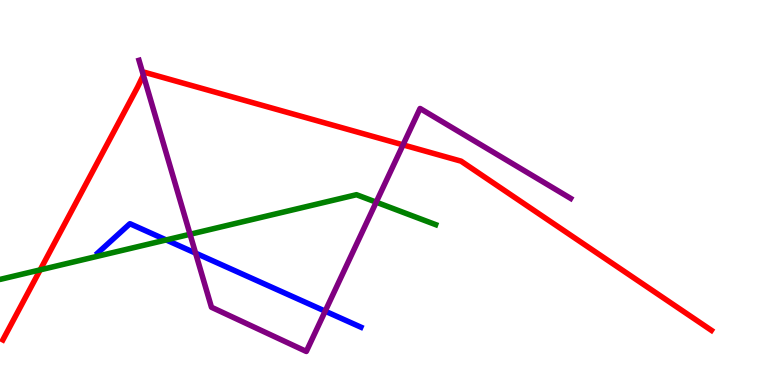[{'lines': ['blue', 'red'], 'intersections': []}, {'lines': ['green', 'red'], 'intersections': [{'x': 0.518, 'y': 2.99}]}, {'lines': ['purple', 'red'], 'intersections': [{'x': 1.85, 'y': 8.05}, {'x': 5.2, 'y': 6.24}]}, {'lines': ['blue', 'green'], 'intersections': [{'x': 2.14, 'y': 3.77}]}, {'lines': ['blue', 'purple'], 'intersections': [{'x': 2.52, 'y': 3.43}, {'x': 4.2, 'y': 1.92}]}, {'lines': ['green', 'purple'], 'intersections': [{'x': 2.45, 'y': 3.92}, {'x': 4.85, 'y': 4.75}]}]